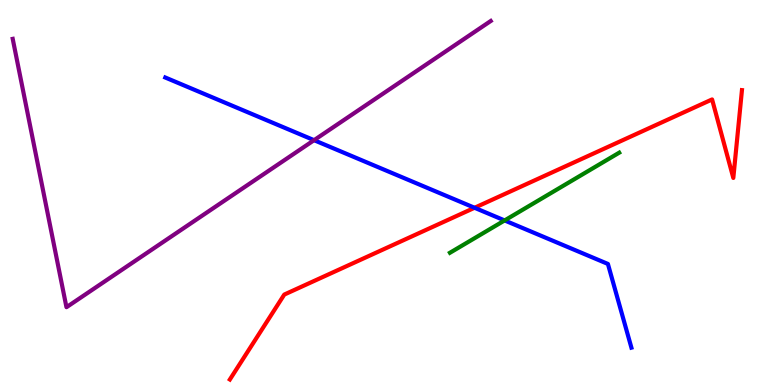[{'lines': ['blue', 'red'], 'intersections': [{'x': 6.12, 'y': 4.6}]}, {'lines': ['green', 'red'], 'intersections': []}, {'lines': ['purple', 'red'], 'intersections': []}, {'lines': ['blue', 'green'], 'intersections': [{'x': 6.51, 'y': 4.27}]}, {'lines': ['blue', 'purple'], 'intersections': [{'x': 4.05, 'y': 6.36}]}, {'lines': ['green', 'purple'], 'intersections': []}]